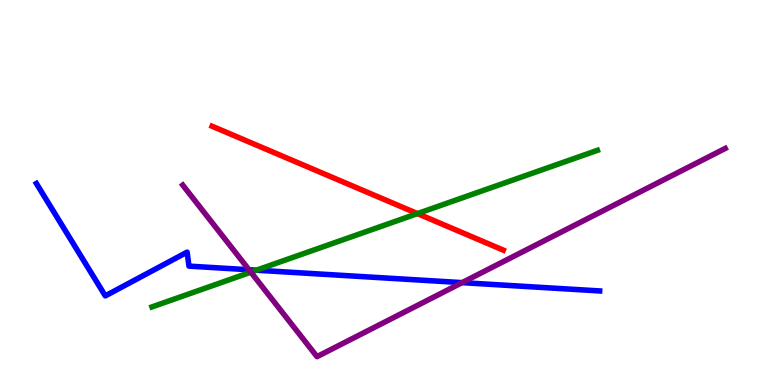[{'lines': ['blue', 'red'], 'intersections': []}, {'lines': ['green', 'red'], 'intersections': [{'x': 5.39, 'y': 4.45}]}, {'lines': ['purple', 'red'], 'intersections': []}, {'lines': ['blue', 'green'], 'intersections': [{'x': 3.31, 'y': 2.98}]}, {'lines': ['blue', 'purple'], 'intersections': [{'x': 3.21, 'y': 2.99}, {'x': 5.96, 'y': 2.66}]}, {'lines': ['green', 'purple'], 'intersections': [{'x': 3.24, 'y': 2.93}]}]